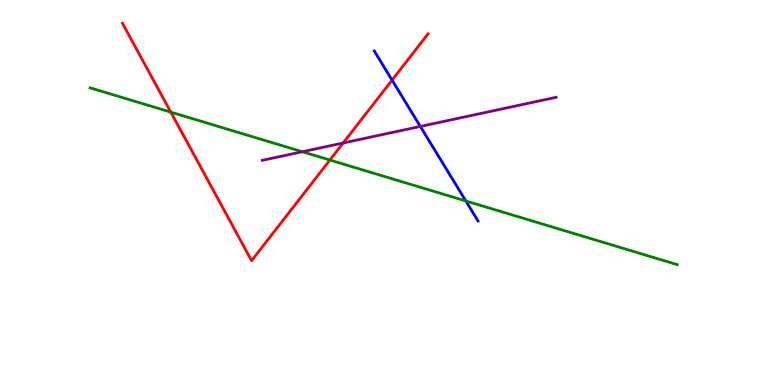[{'lines': ['blue', 'red'], 'intersections': [{'x': 5.06, 'y': 7.92}]}, {'lines': ['green', 'red'], 'intersections': [{'x': 2.2, 'y': 7.09}, {'x': 4.26, 'y': 5.84}]}, {'lines': ['purple', 'red'], 'intersections': [{'x': 4.43, 'y': 6.29}]}, {'lines': ['blue', 'green'], 'intersections': [{'x': 6.01, 'y': 4.78}]}, {'lines': ['blue', 'purple'], 'intersections': [{'x': 5.42, 'y': 6.72}]}, {'lines': ['green', 'purple'], 'intersections': [{'x': 3.9, 'y': 6.06}]}]